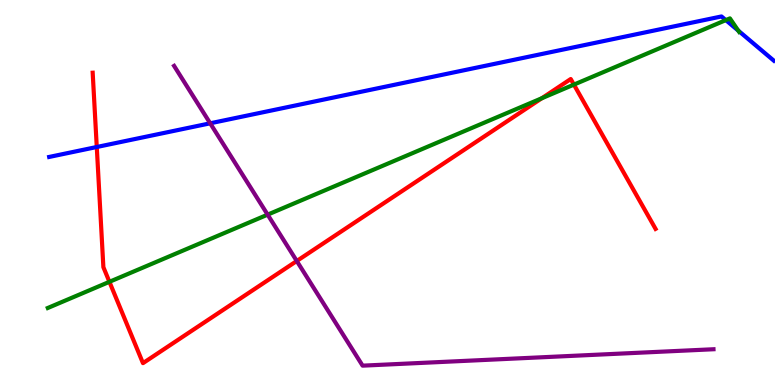[{'lines': ['blue', 'red'], 'intersections': [{'x': 1.25, 'y': 6.18}]}, {'lines': ['green', 'red'], 'intersections': [{'x': 1.41, 'y': 2.68}, {'x': 6.99, 'y': 7.45}, {'x': 7.41, 'y': 7.8}]}, {'lines': ['purple', 'red'], 'intersections': [{'x': 3.83, 'y': 3.22}]}, {'lines': ['blue', 'green'], 'intersections': [{'x': 9.37, 'y': 9.48}, {'x': 9.53, 'y': 9.21}]}, {'lines': ['blue', 'purple'], 'intersections': [{'x': 2.71, 'y': 6.8}]}, {'lines': ['green', 'purple'], 'intersections': [{'x': 3.45, 'y': 4.42}]}]